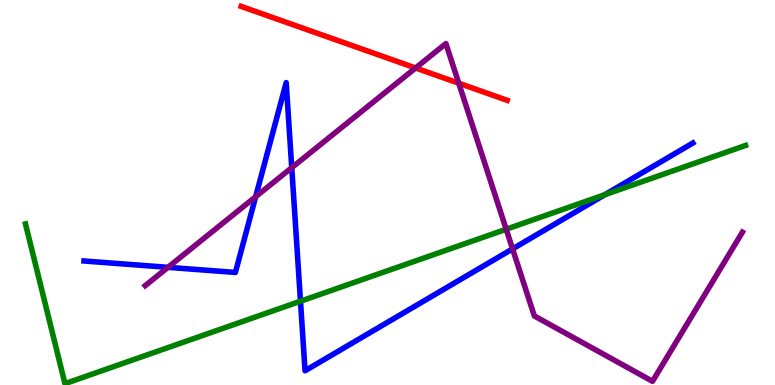[{'lines': ['blue', 'red'], 'intersections': []}, {'lines': ['green', 'red'], 'intersections': []}, {'lines': ['purple', 'red'], 'intersections': [{'x': 5.36, 'y': 8.23}, {'x': 5.92, 'y': 7.84}]}, {'lines': ['blue', 'green'], 'intersections': [{'x': 3.88, 'y': 2.18}, {'x': 7.8, 'y': 4.94}]}, {'lines': ['blue', 'purple'], 'intersections': [{'x': 2.17, 'y': 3.06}, {'x': 3.3, 'y': 4.89}, {'x': 3.76, 'y': 5.65}, {'x': 6.61, 'y': 3.54}]}, {'lines': ['green', 'purple'], 'intersections': [{'x': 6.53, 'y': 4.05}]}]